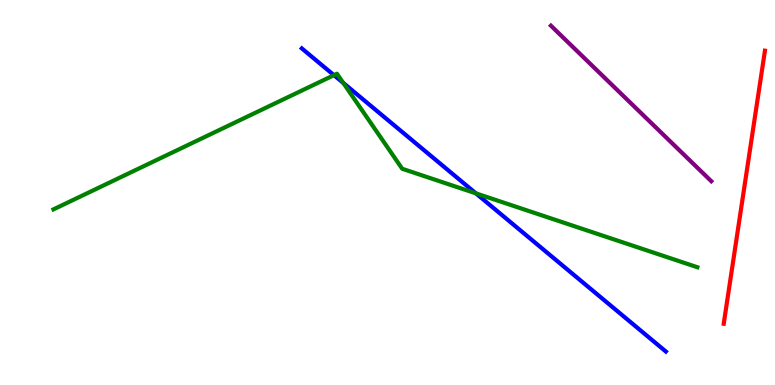[{'lines': ['blue', 'red'], 'intersections': []}, {'lines': ['green', 'red'], 'intersections': []}, {'lines': ['purple', 'red'], 'intersections': []}, {'lines': ['blue', 'green'], 'intersections': [{'x': 4.31, 'y': 8.05}, {'x': 4.43, 'y': 7.85}, {'x': 6.14, 'y': 4.98}]}, {'lines': ['blue', 'purple'], 'intersections': []}, {'lines': ['green', 'purple'], 'intersections': []}]